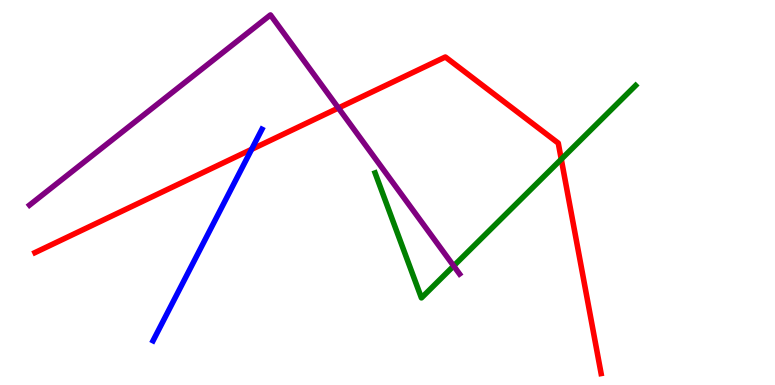[{'lines': ['blue', 'red'], 'intersections': [{'x': 3.25, 'y': 6.12}]}, {'lines': ['green', 'red'], 'intersections': [{'x': 7.24, 'y': 5.86}]}, {'lines': ['purple', 'red'], 'intersections': [{'x': 4.37, 'y': 7.2}]}, {'lines': ['blue', 'green'], 'intersections': []}, {'lines': ['blue', 'purple'], 'intersections': []}, {'lines': ['green', 'purple'], 'intersections': [{'x': 5.85, 'y': 3.09}]}]